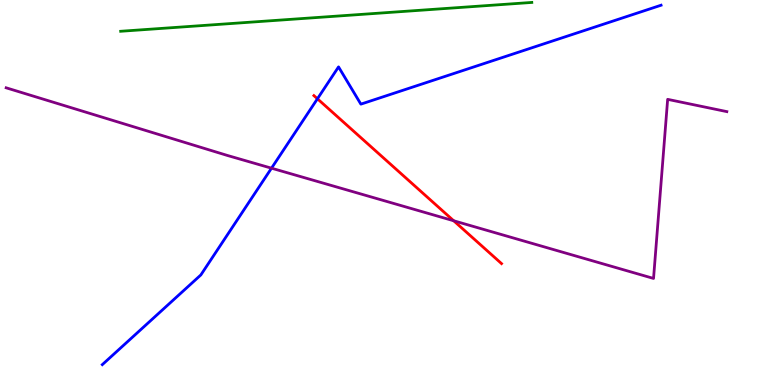[{'lines': ['blue', 'red'], 'intersections': [{'x': 4.1, 'y': 7.43}]}, {'lines': ['green', 'red'], 'intersections': []}, {'lines': ['purple', 'red'], 'intersections': [{'x': 5.85, 'y': 4.27}]}, {'lines': ['blue', 'green'], 'intersections': []}, {'lines': ['blue', 'purple'], 'intersections': [{'x': 3.5, 'y': 5.63}]}, {'lines': ['green', 'purple'], 'intersections': []}]